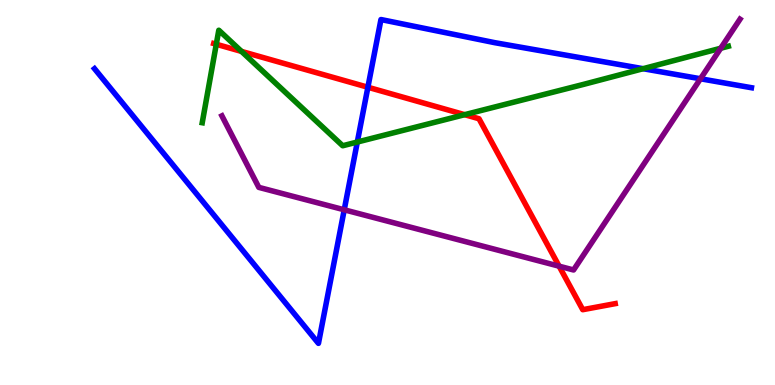[{'lines': ['blue', 'red'], 'intersections': [{'x': 4.75, 'y': 7.73}]}, {'lines': ['green', 'red'], 'intersections': [{'x': 2.79, 'y': 8.85}, {'x': 3.12, 'y': 8.66}, {'x': 6.0, 'y': 7.02}]}, {'lines': ['purple', 'red'], 'intersections': [{'x': 7.21, 'y': 3.09}]}, {'lines': ['blue', 'green'], 'intersections': [{'x': 4.61, 'y': 6.31}, {'x': 8.3, 'y': 8.22}]}, {'lines': ['blue', 'purple'], 'intersections': [{'x': 4.44, 'y': 4.55}, {'x': 9.04, 'y': 7.95}]}, {'lines': ['green', 'purple'], 'intersections': [{'x': 9.3, 'y': 8.75}]}]